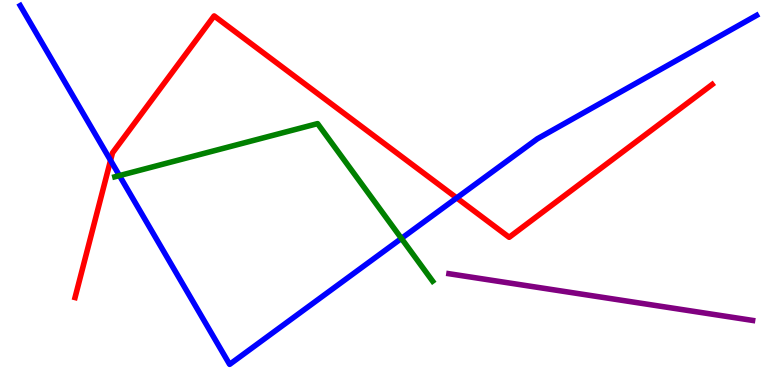[{'lines': ['blue', 'red'], 'intersections': [{'x': 1.43, 'y': 5.83}, {'x': 5.89, 'y': 4.86}]}, {'lines': ['green', 'red'], 'intersections': []}, {'lines': ['purple', 'red'], 'intersections': []}, {'lines': ['blue', 'green'], 'intersections': [{'x': 1.54, 'y': 5.44}, {'x': 5.18, 'y': 3.81}]}, {'lines': ['blue', 'purple'], 'intersections': []}, {'lines': ['green', 'purple'], 'intersections': []}]